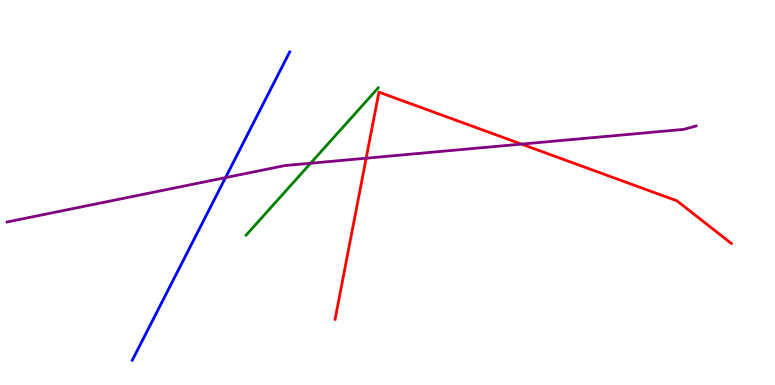[{'lines': ['blue', 'red'], 'intersections': []}, {'lines': ['green', 'red'], 'intersections': []}, {'lines': ['purple', 'red'], 'intersections': [{'x': 4.72, 'y': 5.89}, {'x': 6.73, 'y': 6.26}]}, {'lines': ['blue', 'green'], 'intersections': []}, {'lines': ['blue', 'purple'], 'intersections': [{'x': 2.91, 'y': 5.39}]}, {'lines': ['green', 'purple'], 'intersections': [{'x': 4.01, 'y': 5.76}]}]